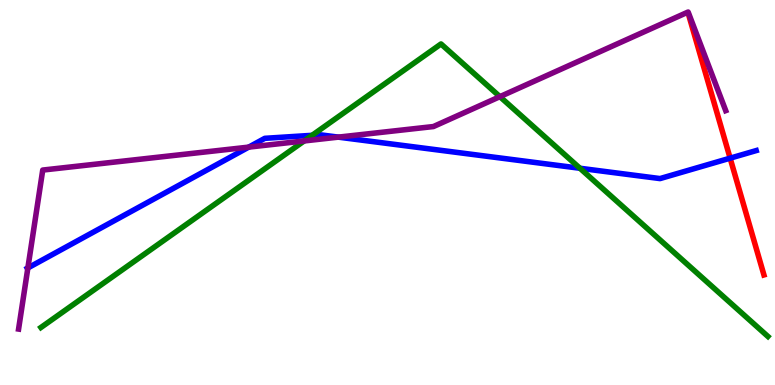[{'lines': ['blue', 'red'], 'intersections': [{'x': 9.42, 'y': 5.89}]}, {'lines': ['green', 'red'], 'intersections': []}, {'lines': ['purple', 'red'], 'intersections': []}, {'lines': ['blue', 'green'], 'intersections': [{'x': 4.03, 'y': 6.49}, {'x': 7.48, 'y': 5.63}]}, {'lines': ['blue', 'purple'], 'intersections': [{'x': 0.36, 'y': 3.04}, {'x': 3.21, 'y': 6.18}, {'x': 4.37, 'y': 6.44}]}, {'lines': ['green', 'purple'], 'intersections': [{'x': 3.92, 'y': 6.34}, {'x': 6.45, 'y': 7.49}]}]